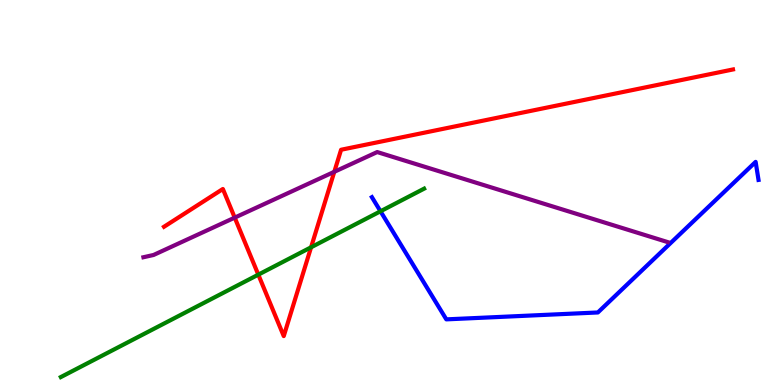[{'lines': ['blue', 'red'], 'intersections': []}, {'lines': ['green', 'red'], 'intersections': [{'x': 3.33, 'y': 2.87}, {'x': 4.01, 'y': 3.58}]}, {'lines': ['purple', 'red'], 'intersections': [{'x': 3.03, 'y': 4.35}, {'x': 4.31, 'y': 5.54}]}, {'lines': ['blue', 'green'], 'intersections': [{'x': 4.91, 'y': 4.51}]}, {'lines': ['blue', 'purple'], 'intersections': []}, {'lines': ['green', 'purple'], 'intersections': []}]